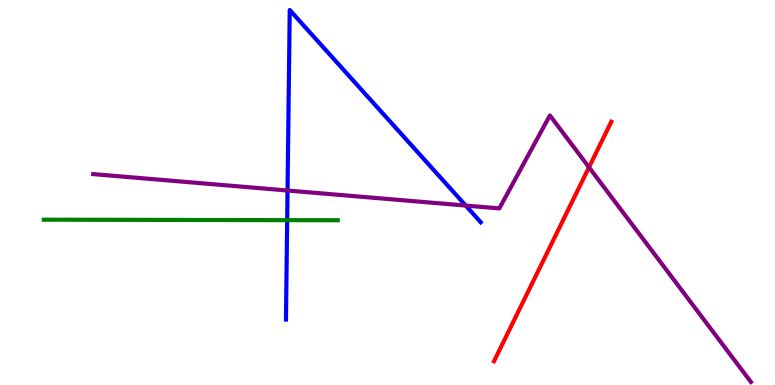[{'lines': ['blue', 'red'], 'intersections': []}, {'lines': ['green', 'red'], 'intersections': []}, {'lines': ['purple', 'red'], 'intersections': [{'x': 7.6, 'y': 5.65}]}, {'lines': ['blue', 'green'], 'intersections': [{'x': 3.71, 'y': 4.28}]}, {'lines': ['blue', 'purple'], 'intersections': [{'x': 3.71, 'y': 5.05}, {'x': 6.01, 'y': 4.66}]}, {'lines': ['green', 'purple'], 'intersections': []}]